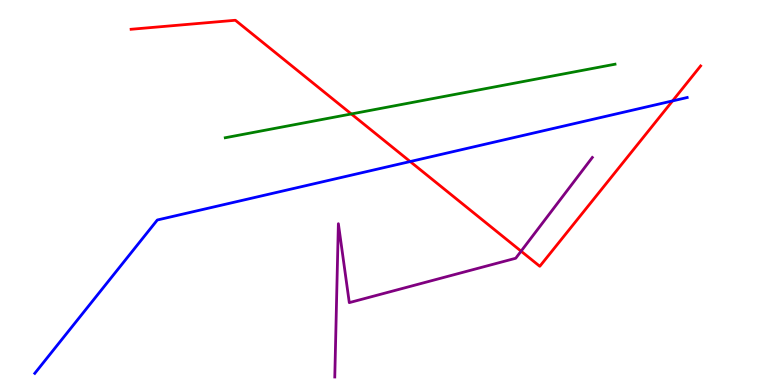[{'lines': ['blue', 'red'], 'intersections': [{'x': 5.29, 'y': 5.8}, {'x': 8.68, 'y': 7.38}]}, {'lines': ['green', 'red'], 'intersections': [{'x': 4.53, 'y': 7.04}]}, {'lines': ['purple', 'red'], 'intersections': [{'x': 6.72, 'y': 3.48}]}, {'lines': ['blue', 'green'], 'intersections': []}, {'lines': ['blue', 'purple'], 'intersections': []}, {'lines': ['green', 'purple'], 'intersections': []}]